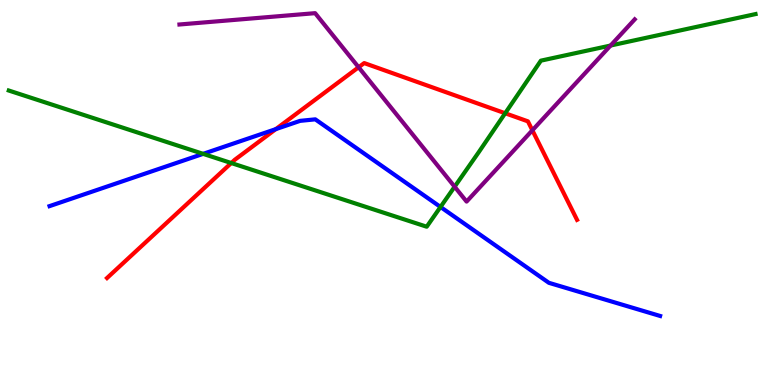[{'lines': ['blue', 'red'], 'intersections': [{'x': 3.56, 'y': 6.65}]}, {'lines': ['green', 'red'], 'intersections': [{'x': 2.98, 'y': 5.77}, {'x': 6.52, 'y': 7.06}]}, {'lines': ['purple', 'red'], 'intersections': [{'x': 4.63, 'y': 8.25}, {'x': 6.87, 'y': 6.62}]}, {'lines': ['blue', 'green'], 'intersections': [{'x': 2.62, 'y': 6.0}, {'x': 5.68, 'y': 4.62}]}, {'lines': ['blue', 'purple'], 'intersections': []}, {'lines': ['green', 'purple'], 'intersections': [{'x': 5.87, 'y': 5.15}, {'x': 7.88, 'y': 8.82}]}]